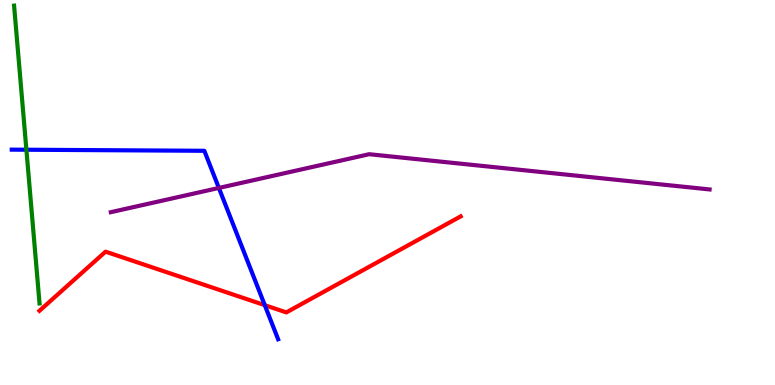[{'lines': ['blue', 'red'], 'intersections': [{'x': 3.42, 'y': 2.07}]}, {'lines': ['green', 'red'], 'intersections': []}, {'lines': ['purple', 'red'], 'intersections': []}, {'lines': ['blue', 'green'], 'intersections': [{'x': 0.341, 'y': 6.11}]}, {'lines': ['blue', 'purple'], 'intersections': [{'x': 2.82, 'y': 5.12}]}, {'lines': ['green', 'purple'], 'intersections': []}]